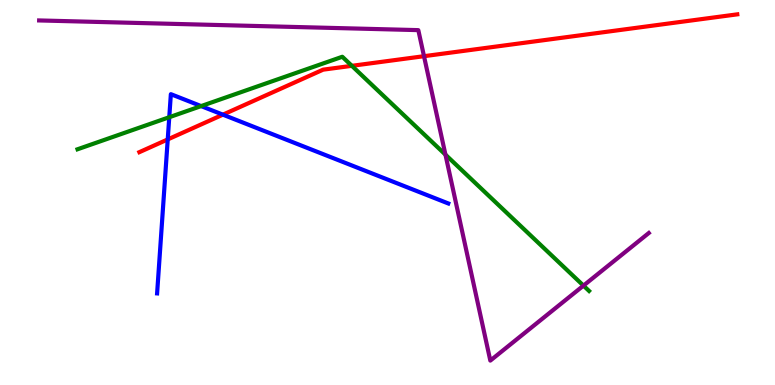[{'lines': ['blue', 'red'], 'intersections': [{'x': 2.16, 'y': 6.38}, {'x': 2.88, 'y': 7.02}]}, {'lines': ['green', 'red'], 'intersections': [{'x': 4.54, 'y': 8.29}]}, {'lines': ['purple', 'red'], 'intersections': [{'x': 5.47, 'y': 8.54}]}, {'lines': ['blue', 'green'], 'intersections': [{'x': 2.18, 'y': 6.96}, {'x': 2.6, 'y': 7.24}]}, {'lines': ['blue', 'purple'], 'intersections': []}, {'lines': ['green', 'purple'], 'intersections': [{'x': 5.75, 'y': 5.98}, {'x': 7.53, 'y': 2.58}]}]